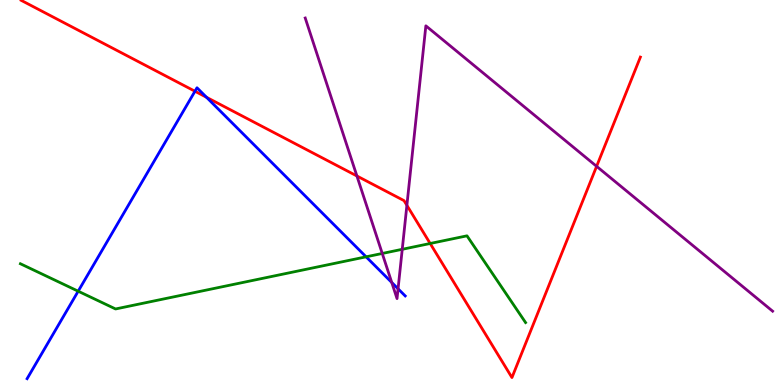[{'lines': ['blue', 'red'], 'intersections': [{'x': 2.52, 'y': 7.63}, {'x': 2.66, 'y': 7.47}]}, {'lines': ['green', 'red'], 'intersections': [{'x': 5.55, 'y': 3.68}]}, {'lines': ['purple', 'red'], 'intersections': [{'x': 4.61, 'y': 5.43}, {'x': 5.25, 'y': 4.67}, {'x': 7.7, 'y': 5.68}]}, {'lines': ['blue', 'green'], 'intersections': [{'x': 1.01, 'y': 2.44}, {'x': 4.72, 'y': 3.33}]}, {'lines': ['blue', 'purple'], 'intersections': [{'x': 5.05, 'y': 2.66}, {'x': 5.14, 'y': 2.5}]}, {'lines': ['green', 'purple'], 'intersections': [{'x': 4.93, 'y': 3.42}, {'x': 5.19, 'y': 3.52}]}]